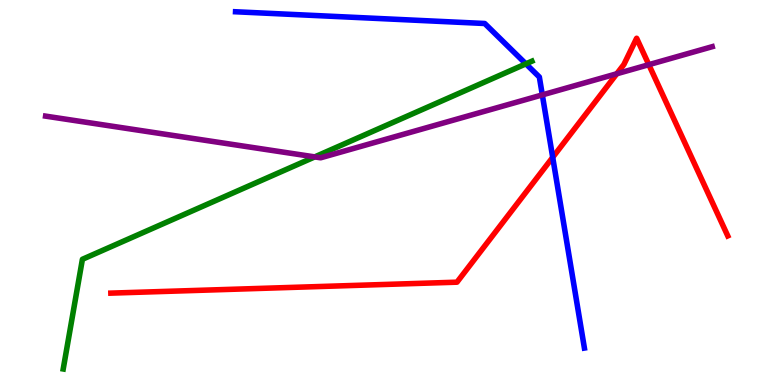[{'lines': ['blue', 'red'], 'intersections': [{'x': 7.13, 'y': 5.91}]}, {'lines': ['green', 'red'], 'intersections': []}, {'lines': ['purple', 'red'], 'intersections': [{'x': 7.96, 'y': 8.08}, {'x': 8.37, 'y': 8.32}]}, {'lines': ['blue', 'green'], 'intersections': [{'x': 6.79, 'y': 8.34}]}, {'lines': ['blue', 'purple'], 'intersections': [{'x': 7.0, 'y': 7.54}]}, {'lines': ['green', 'purple'], 'intersections': [{'x': 4.06, 'y': 5.92}]}]